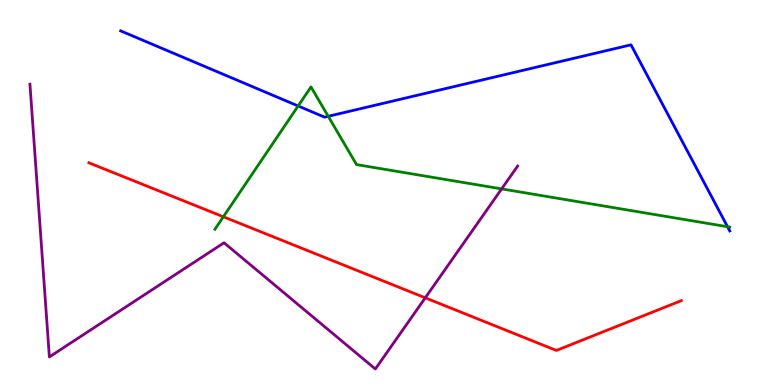[{'lines': ['blue', 'red'], 'intersections': []}, {'lines': ['green', 'red'], 'intersections': [{'x': 2.88, 'y': 4.37}]}, {'lines': ['purple', 'red'], 'intersections': [{'x': 5.49, 'y': 2.26}]}, {'lines': ['blue', 'green'], 'intersections': [{'x': 3.85, 'y': 7.25}, {'x': 4.24, 'y': 6.98}, {'x': 9.39, 'y': 4.11}]}, {'lines': ['blue', 'purple'], 'intersections': []}, {'lines': ['green', 'purple'], 'intersections': [{'x': 6.47, 'y': 5.09}]}]